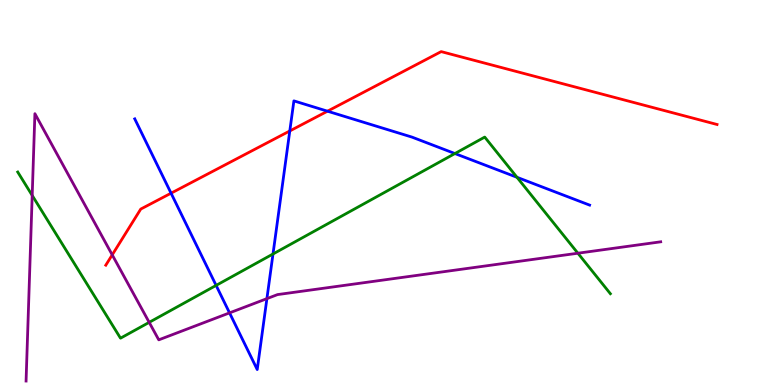[{'lines': ['blue', 'red'], 'intersections': [{'x': 2.21, 'y': 4.98}, {'x': 3.74, 'y': 6.6}, {'x': 4.23, 'y': 7.11}]}, {'lines': ['green', 'red'], 'intersections': []}, {'lines': ['purple', 'red'], 'intersections': [{'x': 1.45, 'y': 3.38}]}, {'lines': ['blue', 'green'], 'intersections': [{'x': 2.79, 'y': 2.59}, {'x': 3.52, 'y': 3.4}, {'x': 5.87, 'y': 6.01}, {'x': 6.67, 'y': 5.39}]}, {'lines': ['blue', 'purple'], 'intersections': [{'x': 2.96, 'y': 1.87}, {'x': 3.44, 'y': 2.24}]}, {'lines': ['green', 'purple'], 'intersections': [{'x': 0.415, 'y': 4.92}, {'x': 1.92, 'y': 1.63}, {'x': 7.46, 'y': 3.42}]}]